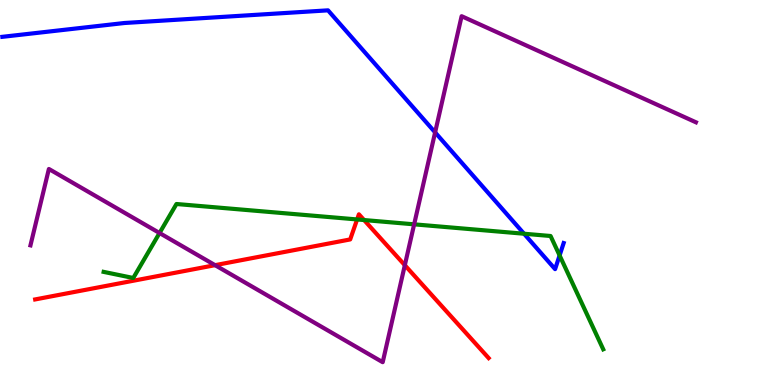[{'lines': ['blue', 'red'], 'intersections': []}, {'lines': ['green', 'red'], 'intersections': [{'x': 4.61, 'y': 4.3}, {'x': 4.7, 'y': 4.28}]}, {'lines': ['purple', 'red'], 'intersections': [{'x': 2.78, 'y': 3.11}, {'x': 5.22, 'y': 3.11}]}, {'lines': ['blue', 'green'], 'intersections': [{'x': 6.76, 'y': 3.93}, {'x': 7.22, 'y': 3.37}]}, {'lines': ['blue', 'purple'], 'intersections': [{'x': 5.61, 'y': 6.56}]}, {'lines': ['green', 'purple'], 'intersections': [{'x': 2.06, 'y': 3.95}, {'x': 5.34, 'y': 4.17}]}]